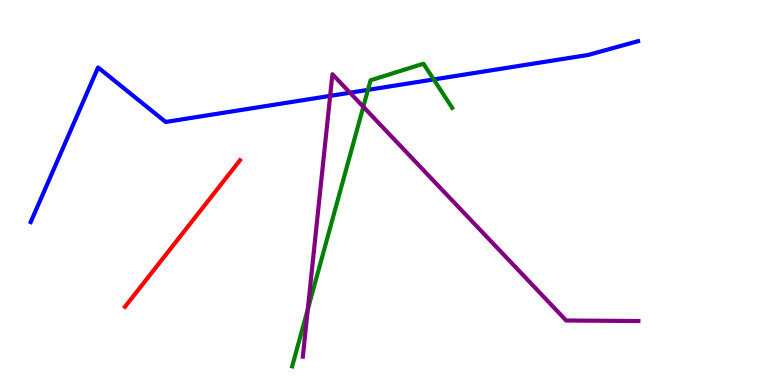[{'lines': ['blue', 'red'], 'intersections': []}, {'lines': ['green', 'red'], 'intersections': []}, {'lines': ['purple', 'red'], 'intersections': []}, {'lines': ['blue', 'green'], 'intersections': [{'x': 4.75, 'y': 7.67}, {'x': 5.6, 'y': 7.94}]}, {'lines': ['blue', 'purple'], 'intersections': [{'x': 4.26, 'y': 7.51}, {'x': 4.52, 'y': 7.59}]}, {'lines': ['green', 'purple'], 'intersections': [{'x': 3.97, 'y': 1.97}, {'x': 4.69, 'y': 7.23}]}]